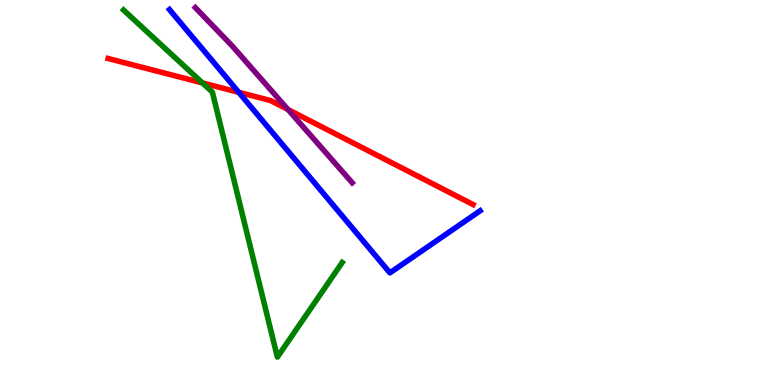[{'lines': ['blue', 'red'], 'intersections': [{'x': 3.08, 'y': 7.6}]}, {'lines': ['green', 'red'], 'intersections': [{'x': 2.61, 'y': 7.85}]}, {'lines': ['purple', 'red'], 'intersections': [{'x': 3.72, 'y': 7.16}]}, {'lines': ['blue', 'green'], 'intersections': []}, {'lines': ['blue', 'purple'], 'intersections': []}, {'lines': ['green', 'purple'], 'intersections': []}]